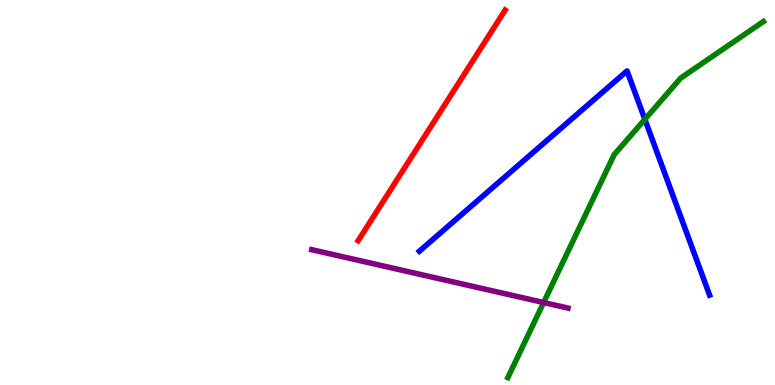[{'lines': ['blue', 'red'], 'intersections': []}, {'lines': ['green', 'red'], 'intersections': []}, {'lines': ['purple', 'red'], 'intersections': []}, {'lines': ['blue', 'green'], 'intersections': [{'x': 8.32, 'y': 6.9}]}, {'lines': ['blue', 'purple'], 'intersections': []}, {'lines': ['green', 'purple'], 'intersections': [{'x': 7.01, 'y': 2.14}]}]